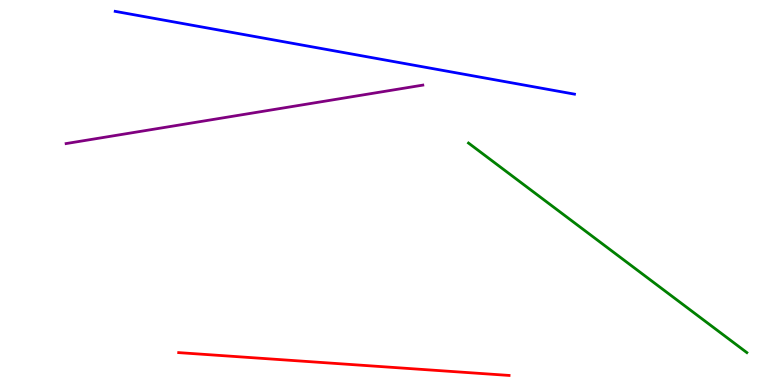[{'lines': ['blue', 'red'], 'intersections': []}, {'lines': ['green', 'red'], 'intersections': []}, {'lines': ['purple', 'red'], 'intersections': []}, {'lines': ['blue', 'green'], 'intersections': []}, {'lines': ['blue', 'purple'], 'intersections': []}, {'lines': ['green', 'purple'], 'intersections': []}]